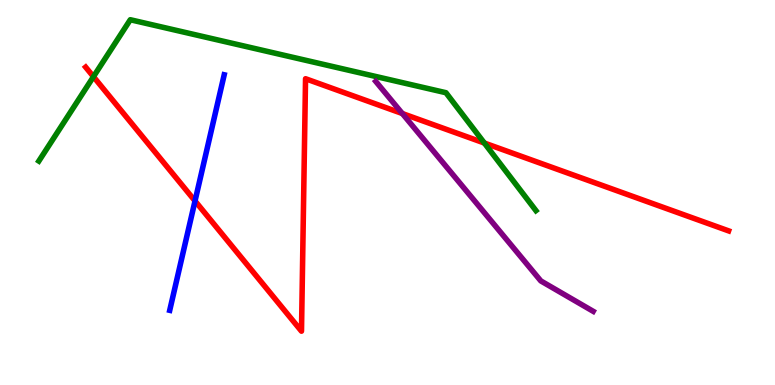[{'lines': ['blue', 'red'], 'intersections': [{'x': 2.52, 'y': 4.78}]}, {'lines': ['green', 'red'], 'intersections': [{'x': 1.21, 'y': 8.01}, {'x': 6.25, 'y': 6.28}]}, {'lines': ['purple', 'red'], 'intersections': [{'x': 5.19, 'y': 7.05}]}, {'lines': ['blue', 'green'], 'intersections': []}, {'lines': ['blue', 'purple'], 'intersections': []}, {'lines': ['green', 'purple'], 'intersections': []}]